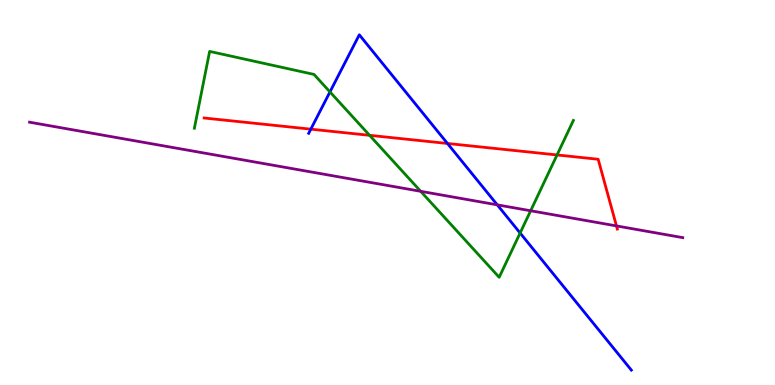[{'lines': ['blue', 'red'], 'intersections': [{'x': 4.01, 'y': 6.65}, {'x': 5.77, 'y': 6.27}]}, {'lines': ['green', 'red'], 'intersections': [{'x': 4.77, 'y': 6.49}, {'x': 7.19, 'y': 5.98}]}, {'lines': ['purple', 'red'], 'intersections': [{'x': 7.95, 'y': 4.13}]}, {'lines': ['blue', 'green'], 'intersections': [{'x': 4.26, 'y': 7.61}, {'x': 6.71, 'y': 3.95}]}, {'lines': ['blue', 'purple'], 'intersections': [{'x': 6.42, 'y': 4.68}]}, {'lines': ['green', 'purple'], 'intersections': [{'x': 5.43, 'y': 5.03}, {'x': 6.85, 'y': 4.53}]}]